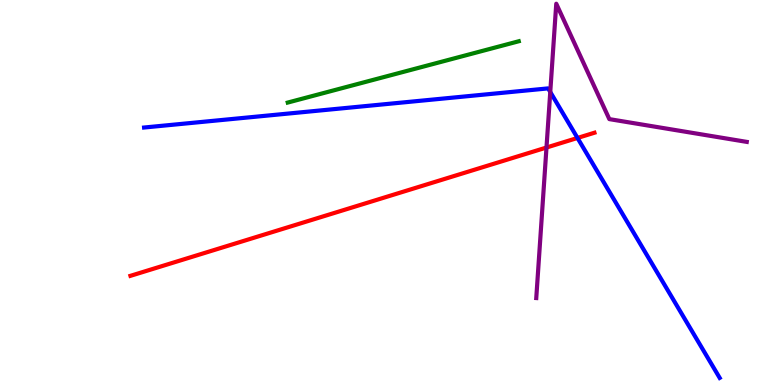[{'lines': ['blue', 'red'], 'intersections': [{'x': 7.45, 'y': 6.42}]}, {'lines': ['green', 'red'], 'intersections': []}, {'lines': ['purple', 'red'], 'intersections': [{'x': 7.05, 'y': 6.17}]}, {'lines': ['blue', 'green'], 'intersections': []}, {'lines': ['blue', 'purple'], 'intersections': [{'x': 7.1, 'y': 7.61}]}, {'lines': ['green', 'purple'], 'intersections': []}]